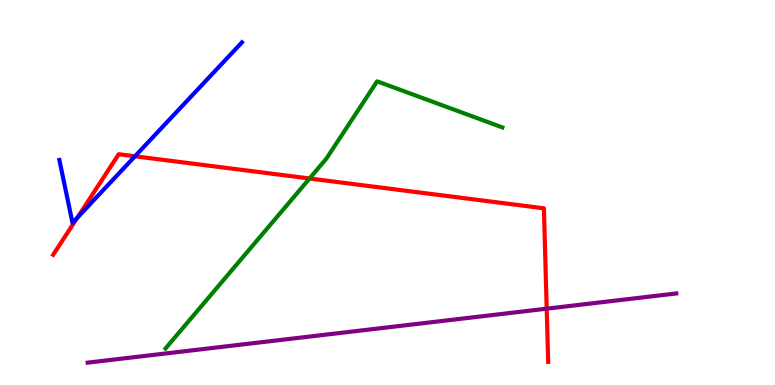[{'lines': ['blue', 'red'], 'intersections': [{'x': 0.998, 'y': 4.35}, {'x': 1.74, 'y': 5.94}]}, {'lines': ['green', 'red'], 'intersections': [{'x': 3.99, 'y': 5.36}]}, {'lines': ['purple', 'red'], 'intersections': [{'x': 7.05, 'y': 1.98}]}, {'lines': ['blue', 'green'], 'intersections': []}, {'lines': ['blue', 'purple'], 'intersections': []}, {'lines': ['green', 'purple'], 'intersections': []}]